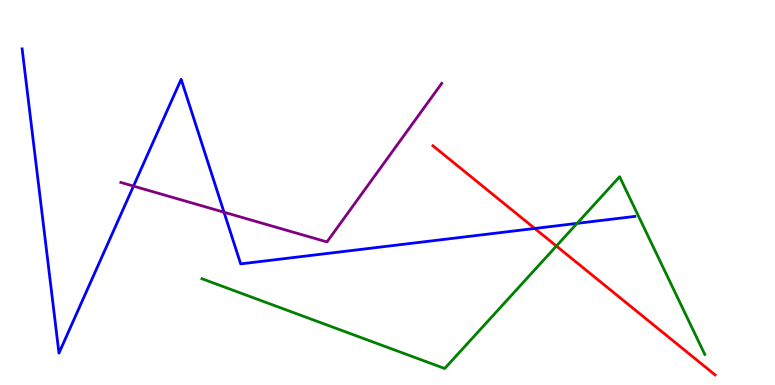[{'lines': ['blue', 'red'], 'intersections': [{'x': 6.9, 'y': 4.07}]}, {'lines': ['green', 'red'], 'intersections': [{'x': 7.18, 'y': 3.61}]}, {'lines': ['purple', 'red'], 'intersections': []}, {'lines': ['blue', 'green'], 'intersections': [{'x': 7.45, 'y': 4.2}]}, {'lines': ['blue', 'purple'], 'intersections': [{'x': 1.72, 'y': 5.17}, {'x': 2.89, 'y': 4.49}]}, {'lines': ['green', 'purple'], 'intersections': []}]